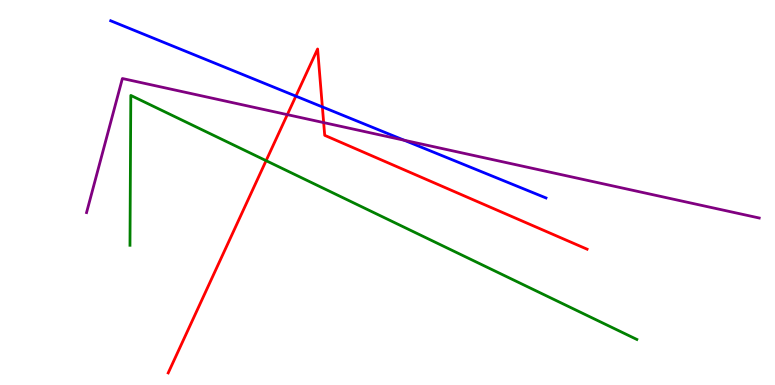[{'lines': ['blue', 'red'], 'intersections': [{'x': 3.82, 'y': 7.5}, {'x': 4.16, 'y': 7.22}]}, {'lines': ['green', 'red'], 'intersections': [{'x': 3.43, 'y': 5.83}]}, {'lines': ['purple', 'red'], 'intersections': [{'x': 3.71, 'y': 7.02}, {'x': 4.18, 'y': 6.82}]}, {'lines': ['blue', 'green'], 'intersections': []}, {'lines': ['blue', 'purple'], 'intersections': [{'x': 5.22, 'y': 6.36}]}, {'lines': ['green', 'purple'], 'intersections': []}]